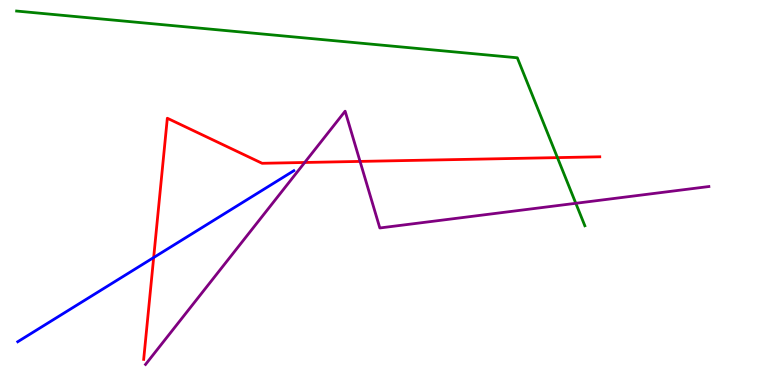[{'lines': ['blue', 'red'], 'intersections': [{'x': 1.98, 'y': 3.31}]}, {'lines': ['green', 'red'], 'intersections': [{'x': 7.19, 'y': 5.91}]}, {'lines': ['purple', 'red'], 'intersections': [{'x': 3.93, 'y': 5.78}, {'x': 4.65, 'y': 5.81}]}, {'lines': ['blue', 'green'], 'intersections': []}, {'lines': ['blue', 'purple'], 'intersections': []}, {'lines': ['green', 'purple'], 'intersections': [{'x': 7.43, 'y': 4.72}]}]